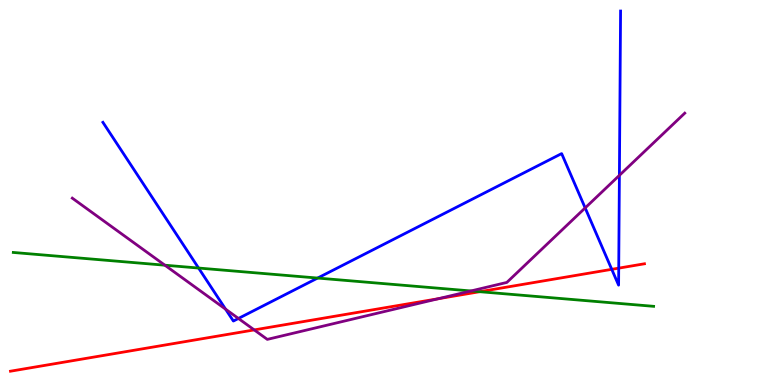[{'lines': ['blue', 'red'], 'intersections': [{'x': 7.89, 'y': 3.0}, {'x': 7.98, 'y': 3.04}]}, {'lines': ['green', 'red'], 'intersections': [{'x': 6.19, 'y': 2.42}]}, {'lines': ['purple', 'red'], 'intersections': [{'x': 3.28, 'y': 1.43}, {'x': 5.66, 'y': 2.24}]}, {'lines': ['blue', 'green'], 'intersections': [{'x': 2.56, 'y': 3.04}, {'x': 4.1, 'y': 2.78}]}, {'lines': ['blue', 'purple'], 'intersections': [{'x': 2.91, 'y': 1.97}, {'x': 3.08, 'y': 1.73}, {'x': 7.55, 'y': 4.6}, {'x': 7.99, 'y': 5.45}]}, {'lines': ['green', 'purple'], 'intersections': [{'x': 2.13, 'y': 3.11}, {'x': 6.08, 'y': 2.44}]}]